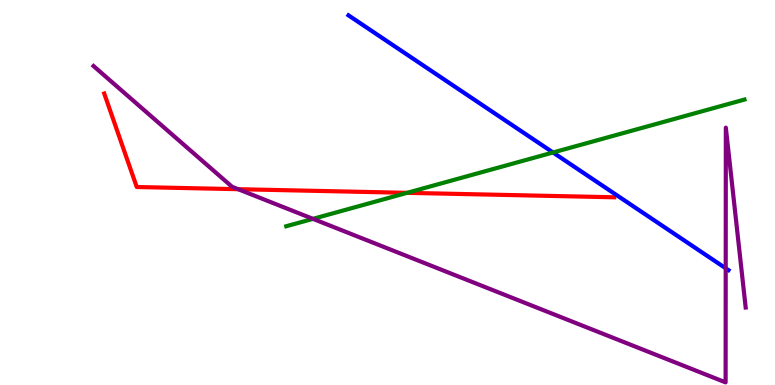[{'lines': ['blue', 'red'], 'intersections': []}, {'lines': ['green', 'red'], 'intersections': [{'x': 5.25, 'y': 4.99}]}, {'lines': ['purple', 'red'], 'intersections': [{'x': 3.07, 'y': 5.09}]}, {'lines': ['blue', 'green'], 'intersections': [{'x': 7.14, 'y': 6.04}]}, {'lines': ['blue', 'purple'], 'intersections': [{'x': 9.36, 'y': 3.03}]}, {'lines': ['green', 'purple'], 'intersections': [{'x': 4.04, 'y': 4.32}]}]